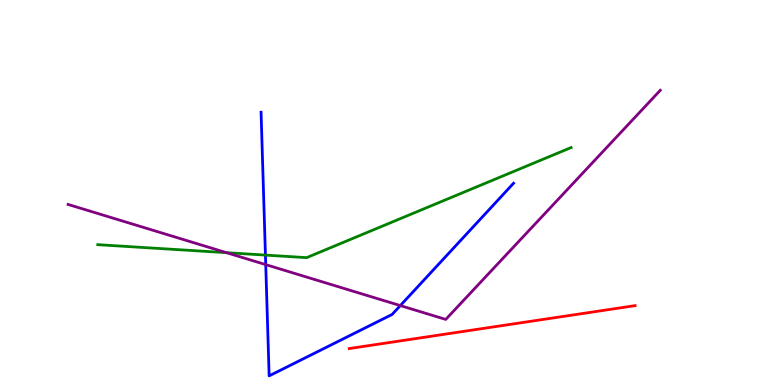[{'lines': ['blue', 'red'], 'intersections': []}, {'lines': ['green', 'red'], 'intersections': []}, {'lines': ['purple', 'red'], 'intersections': []}, {'lines': ['blue', 'green'], 'intersections': [{'x': 3.43, 'y': 3.37}]}, {'lines': ['blue', 'purple'], 'intersections': [{'x': 3.43, 'y': 3.13}, {'x': 5.17, 'y': 2.06}]}, {'lines': ['green', 'purple'], 'intersections': [{'x': 2.92, 'y': 3.44}]}]